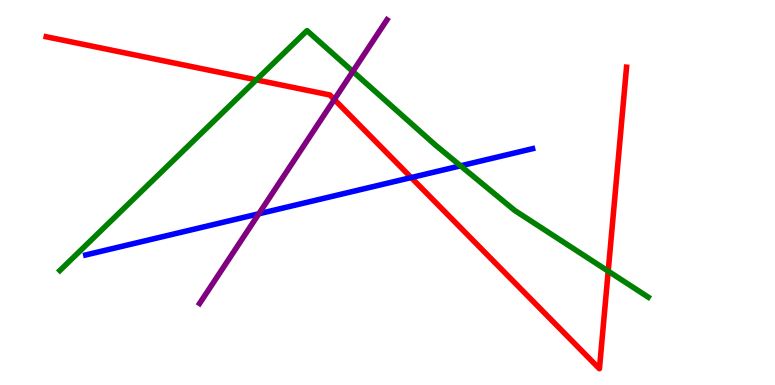[{'lines': ['blue', 'red'], 'intersections': [{'x': 5.31, 'y': 5.39}]}, {'lines': ['green', 'red'], 'intersections': [{'x': 3.31, 'y': 7.93}, {'x': 7.85, 'y': 2.96}]}, {'lines': ['purple', 'red'], 'intersections': [{'x': 4.31, 'y': 7.42}]}, {'lines': ['blue', 'green'], 'intersections': [{'x': 5.94, 'y': 5.69}]}, {'lines': ['blue', 'purple'], 'intersections': [{'x': 3.34, 'y': 4.45}]}, {'lines': ['green', 'purple'], 'intersections': [{'x': 4.55, 'y': 8.14}]}]